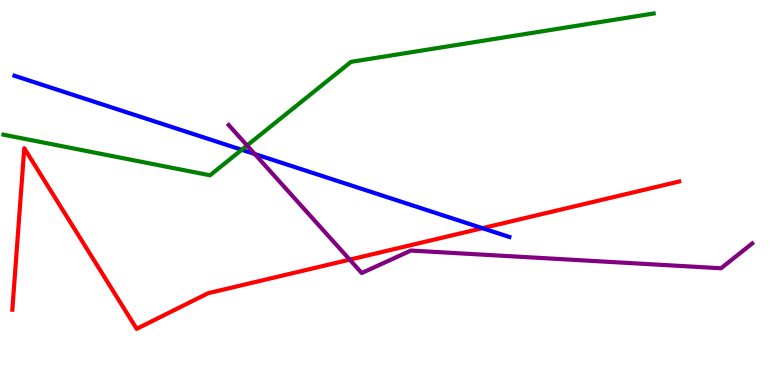[{'lines': ['blue', 'red'], 'intersections': [{'x': 6.22, 'y': 4.07}]}, {'lines': ['green', 'red'], 'intersections': []}, {'lines': ['purple', 'red'], 'intersections': [{'x': 4.51, 'y': 3.26}]}, {'lines': ['blue', 'green'], 'intersections': [{'x': 3.12, 'y': 6.11}]}, {'lines': ['blue', 'purple'], 'intersections': [{'x': 3.29, 'y': 6.0}]}, {'lines': ['green', 'purple'], 'intersections': [{'x': 3.19, 'y': 6.22}]}]